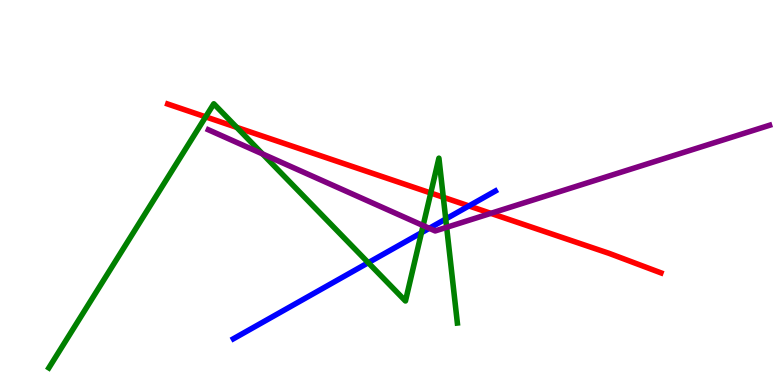[{'lines': ['blue', 'red'], 'intersections': [{'x': 6.05, 'y': 4.65}]}, {'lines': ['green', 'red'], 'intersections': [{'x': 2.65, 'y': 6.96}, {'x': 3.05, 'y': 6.69}, {'x': 5.56, 'y': 4.99}, {'x': 5.72, 'y': 4.88}]}, {'lines': ['purple', 'red'], 'intersections': [{'x': 6.33, 'y': 4.46}]}, {'lines': ['blue', 'green'], 'intersections': [{'x': 4.75, 'y': 3.18}, {'x': 5.44, 'y': 3.96}, {'x': 5.75, 'y': 4.31}]}, {'lines': ['blue', 'purple'], 'intersections': [{'x': 5.54, 'y': 4.07}]}, {'lines': ['green', 'purple'], 'intersections': [{'x': 3.39, 'y': 6.0}, {'x': 5.46, 'y': 4.14}, {'x': 5.76, 'y': 4.1}]}]